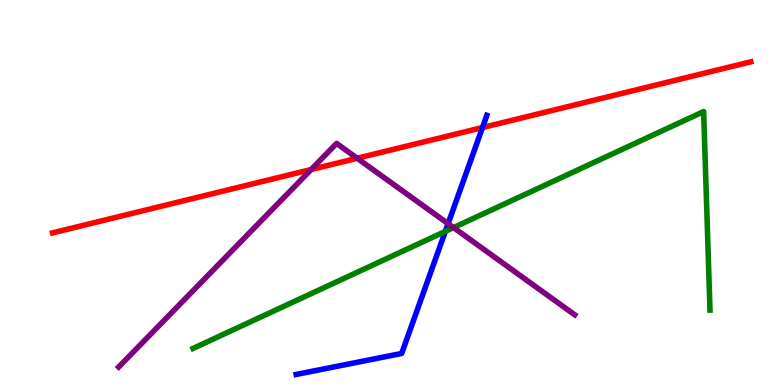[{'lines': ['blue', 'red'], 'intersections': [{'x': 6.23, 'y': 6.69}]}, {'lines': ['green', 'red'], 'intersections': []}, {'lines': ['purple', 'red'], 'intersections': [{'x': 4.01, 'y': 5.6}, {'x': 4.61, 'y': 5.89}]}, {'lines': ['blue', 'green'], 'intersections': [{'x': 5.75, 'y': 3.99}]}, {'lines': ['blue', 'purple'], 'intersections': [{'x': 5.78, 'y': 4.19}]}, {'lines': ['green', 'purple'], 'intersections': [{'x': 5.85, 'y': 4.09}]}]